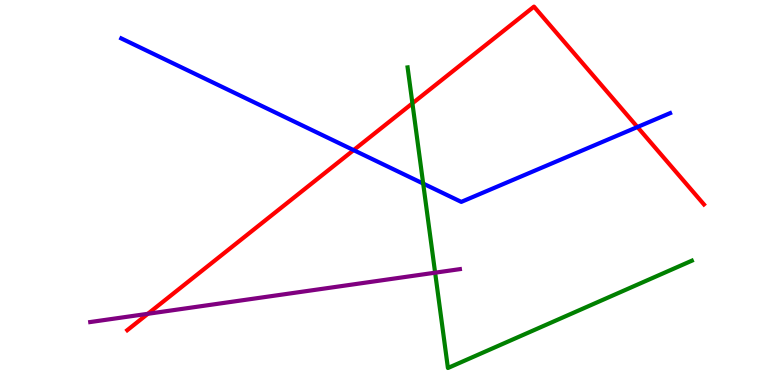[{'lines': ['blue', 'red'], 'intersections': [{'x': 4.56, 'y': 6.1}, {'x': 8.22, 'y': 6.7}]}, {'lines': ['green', 'red'], 'intersections': [{'x': 5.32, 'y': 7.32}]}, {'lines': ['purple', 'red'], 'intersections': [{'x': 1.91, 'y': 1.85}]}, {'lines': ['blue', 'green'], 'intersections': [{'x': 5.46, 'y': 5.23}]}, {'lines': ['blue', 'purple'], 'intersections': []}, {'lines': ['green', 'purple'], 'intersections': [{'x': 5.61, 'y': 2.92}]}]